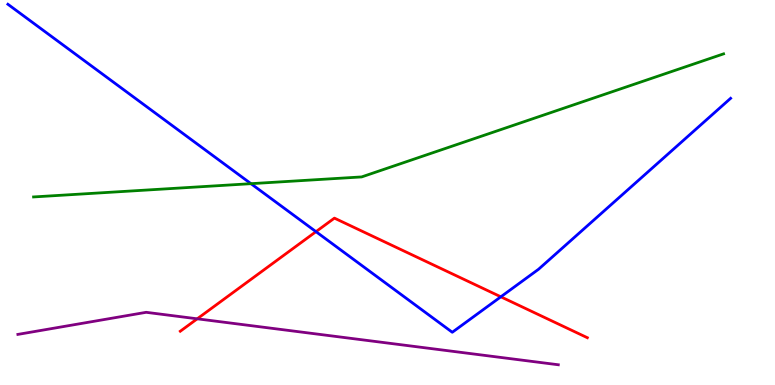[{'lines': ['blue', 'red'], 'intersections': [{'x': 4.08, 'y': 3.98}, {'x': 6.46, 'y': 2.29}]}, {'lines': ['green', 'red'], 'intersections': []}, {'lines': ['purple', 'red'], 'intersections': [{'x': 2.54, 'y': 1.72}]}, {'lines': ['blue', 'green'], 'intersections': [{'x': 3.24, 'y': 5.23}]}, {'lines': ['blue', 'purple'], 'intersections': []}, {'lines': ['green', 'purple'], 'intersections': []}]